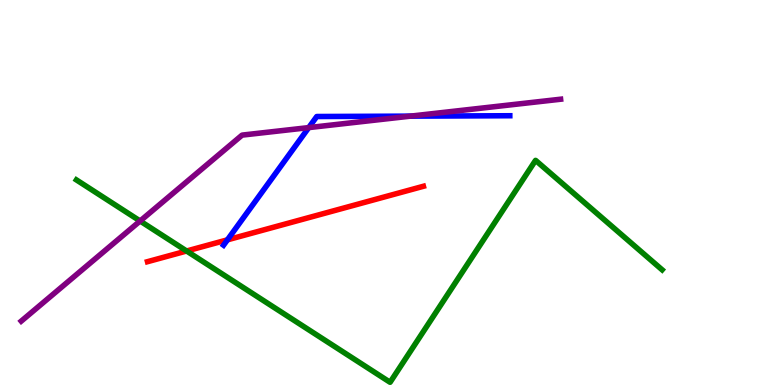[{'lines': ['blue', 'red'], 'intersections': [{'x': 2.93, 'y': 3.77}]}, {'lines': ['green', 'red'], 'intersections': [{'x': 2.41, 'y': 3.48}]}, {'lines': ['purple', 'red'], 'intersections': []}, {'lines': ['blue', 'green'], 'intersections': []}, {'lines': ['blue', 'purple'], 'intersections': [{'x': 3.98, 'y': 6.69}, {'x': 5.3, 'y': 6.98}]}, {'lines': ['green', 'purple'], 'intersections': [{'x': 1.81, 'y': 4.26}]}]